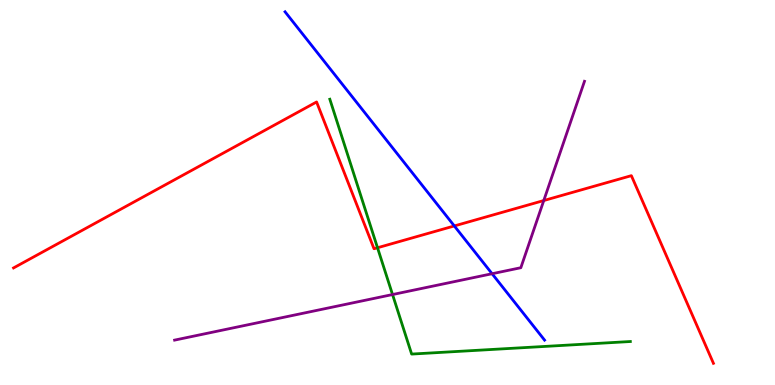[{'lines': ['blue', 'red'], 'intersections': [{'x': 5.86, 'y': 4.13}]}, {'lines': ['green', 'red'], 'intersections': [{'x': 4.87, 'y': 3.56}]}, {'lines': ['purple', 'red'], 'intersections': [{'x': 7.02, 'y': 4.79}]}, {'lines': ['blue', 'green'], 'intersections': []}, {'lines': ['blue', 'purple'], 'intersections': [{'x': 6.35, 'y': 2.89}]}, {'lines': ['green', 'purple'], 'intersections': [{'x': 5.07, 'y': 2.35}]}]